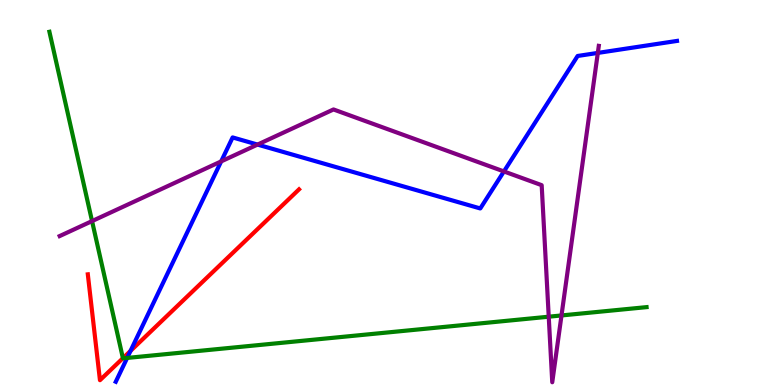[{'lines': ['blue', 'red'], 'intersections': [{'x': 1.68, 'y': 0.886}]}, {'lines': ['green', 'red'], 'intersections': [{'x': 1.59, 'y': 0.697}]}, {'lines': ['purple', 'red'], 'intersections': []}, {'lines': ['blue', 'green'], 'intersections': [{'x': 1.64, 'y': 0.703}]}, {'lines': ['blue', 'purple'], 'intersections': [{'x': 2.85, 'y': 5.81}, {'x': 3.32, 'y': 6.24}, {'x': 6.5, 'y': 5.55}, {'x': 7.71, 'y': 8.63}]}, {'lines': ['green', 'purple'], 'intersections': [{'x': 1.19, 'y': 4.26}, {'x': 7.08, 'y': 1.77}, {'x': 7.25, 'y': 1.81}]}]